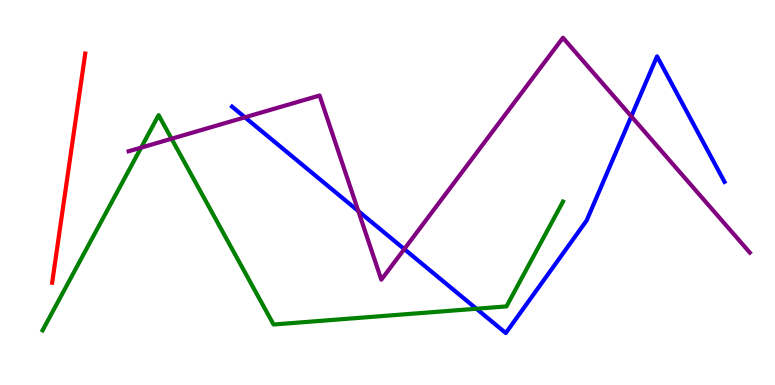[{'lines': ['blue', 'red'], 'intersections': []}, {'lines': ['green', 'red'], 'intersections': []}, {'lines': ['purple', 'red'], 'intersections': []}, {'lines': ['blue', 'green'], 'intersections': [{'x': 6.15, 'y': 1.98}]}, {'lines': ['blue', 'purple'], 'intersections': [{'x': 3.16, 'y': 6.95}, {'x': 4.62, 'y': 4.52}, {'x': 5.22, 'y': 3.53}, {'x': 8.15, 'y': 6.98}]}, {'lines': ['green', 'purple'], 'intersections': [{'x': 1.82, 'y': 6.17}, {'x': 2.21, 'y': 6.4}]}]